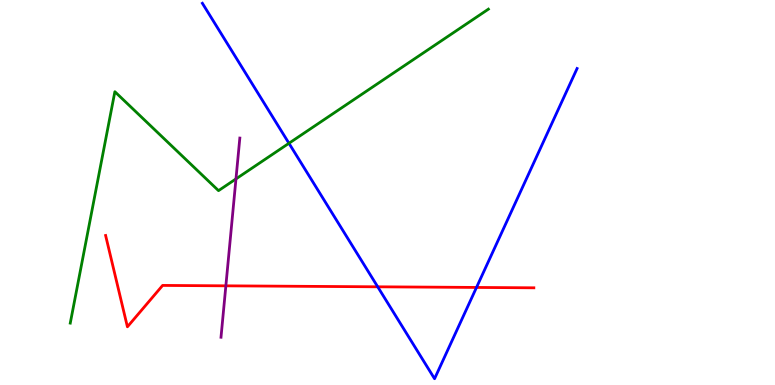[{'lines': ['blue', 'red'], 'intersections': [{'x': 4.87, 'y': 2.55}, {'x': 6.15, 'y': 2.53}]}, {'lines': ['green', 'red'], 'intersections': []}, {'lines': ['purple', 'red'], 'intersections': [{'x': 2.91, 'y': 2.58}]}, {'lines': ['blue', 'green'], 'intersections': [{'x': 3.73, 'y': 6.28}]}, {'lines': ['blue', 'purple'], 'intersections': []}, {'lines': ['green', 'purple'], 'intersections': [{'x': 3.04, 'y': 5.35}]}]